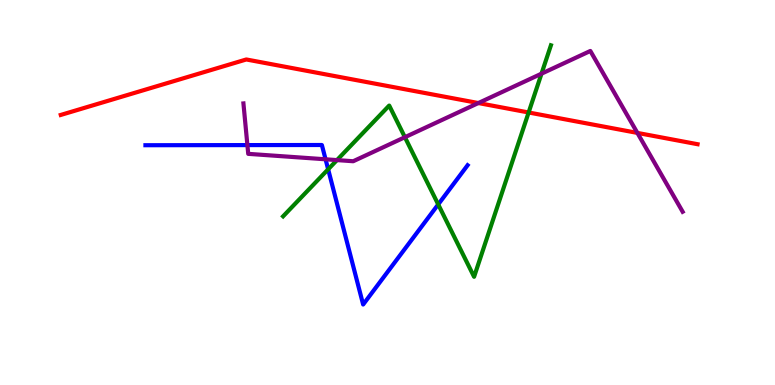[{'lines': ['blue', 'red'], 'intersections': []}, {'lines': ['green', 'red'], 'intersections': [{'x': 6.82, 'y': 7.08}]}, {'lines': ['purple', 'red'], 'intersections': [{'x': 6.17, 'y': 7.32}, {'x': 8.22, 'y': 6.55}]}, {'lines': ['blue', 'green'], 'intersections': [{'x': 4.23, 'y': 5.6}, {'x': 5.65, 'y': 4.69}]}, {'lines': ['blue', 'purple'], 'intersections': [{'x': 3.19, 'y': 6.23}, {'x': 4.2, 'y': 5.86}]}, {'lines': ['green', 'purple'], 'intersections': [{'x': 4.35, 'y': 5.84}, {'x': 5.22, 'y': 6.44}, {'x': 6.99, 'y': 8.09}]}]